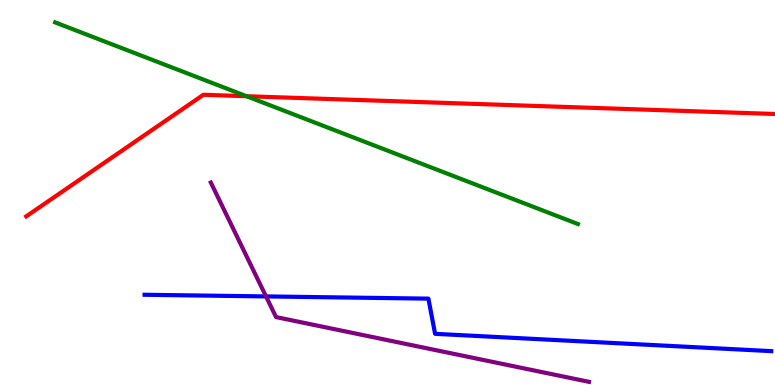[{'lines': ['blue', 'red'], 'intersections': []}, {'lines': ['green', 'red'], 'intersections': [{'x': 3.18, 'y': 7.5}]}, {'lines': ['purple', 'red'], 'intersections': []}, {'lines': ['blue', 'green'], 'intersections': []}, {'lines': ['blue', 'purple'], 'intersections': [{'x': 3.43, 'y': 2.3}]}, {'lines': ['green', 'purple'], 'intersections': []}]